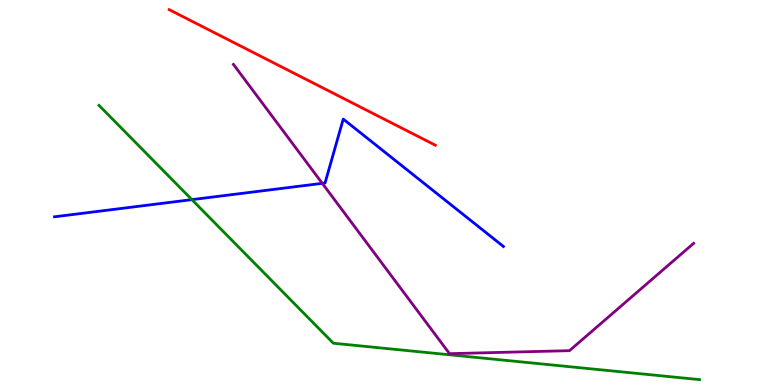[{'lines': ['blue', 'red'], 'intersections': []}, {'lines': ['green', 'red'], 'intersections': []}, {'lines': ['purple', 'red'], 'intersections': []}, {'lines': ['blue', 'green'], 'intersections': [{'x': 2.48, 'y': 4.81}]}, {'lines': ['blue', 'purple'], 'intersections': [{'x': 4.16, 'y': 5.24}]}, {'lines': ['green', 'purple'], 'intersections': []}]